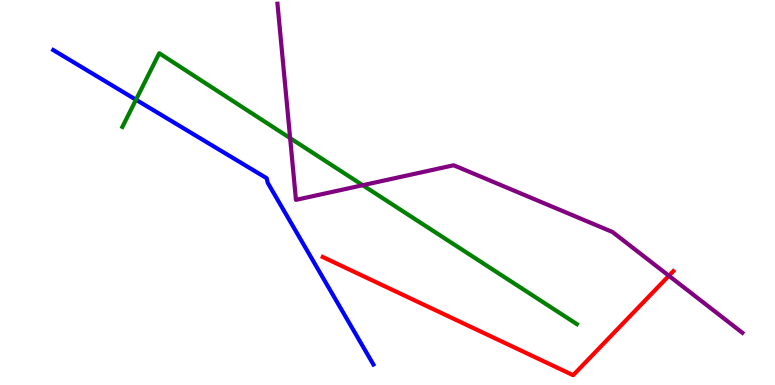[{'lines': ['blue', 'red'], 'intersections': []}, {'lines': ['green', 'red'], 'intersections': []}, {'lines': ['purple', 'red'], 'intersections': [{'x': 8.63, 'y': 2.84}]}, {'lines': ['blue', 'green'], 'intersections': [{'x': 1.75, 'y': 7.41}]}, {'lines': ['blue', 'purple'], 'intersections': []}, {'lines': ['green', 'purple'], 'intersections': [{'x': 3.74, 'y': 6.41}, {'x': 4.68, 'y': 5.19}]}]